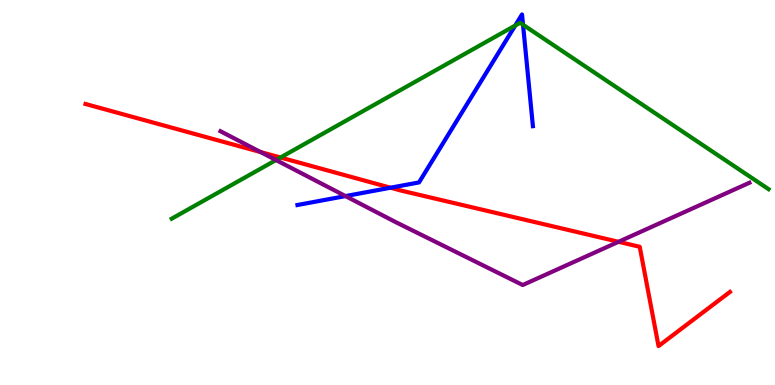[{'lines': ['blue', 'red'], 'intersections': [{'x': 5.04, 'y': 5.12}]}, {'lines': ['green', 'red'], 'intersections': [{'x': 3.62, 'y': 5.91}]}, {'lines': ['purple', 'red'], 'intersections': [{'x': 3.36, 'y': 6.05}, {'x': 7.98, 'y': 3.72}]}, {'lines': ['blue', 'green'], 'intersections': [{'x': 6.65, 'y': 9.34}, {'x': 6.75, 'y': 9.36}]}, {'lines': ['blue', 'purple'], 'intersections': [{'x': 4.46, 'y': 4.91}]}, {'lines': ['green', 'purple'], 'intersections': [{'x': 3.56, 'y': 5.84}]}]